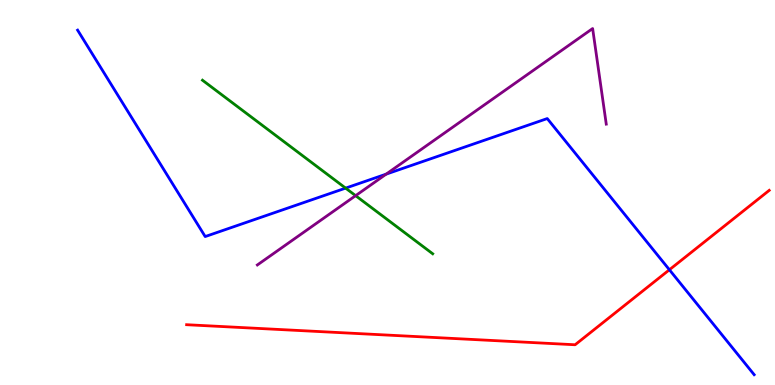[{'lines': ['blue', 'red'], 'intersections': [{'x': 8.64, 'y': 2.99}]}, {'lines': ['green', 'red'], 'intersections': []}, {'lines': ['purple', 'red'], 'intersections': []}, {'lines': ['blue', 'green'], 'intersections': [{'x': 4.46, 'y': 5.11}]}, {'lines': ['blue', 'purple'], 'intersections': [{'x': 4.98, 'y': 5.48}]}, {'lines': ['green', 'purple'], 'intersections': [{'x': 4.59, 'y': 4.92}]}]